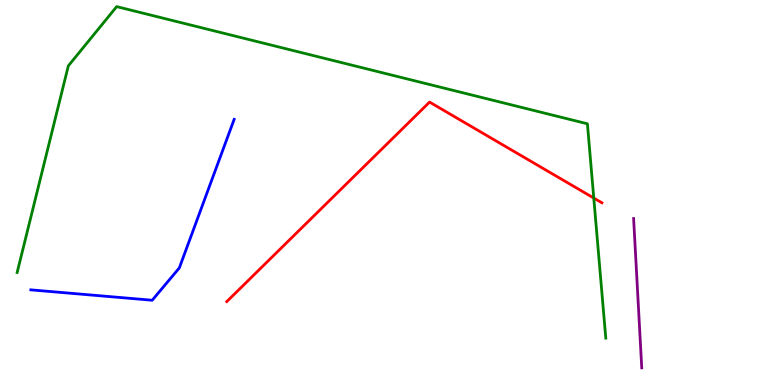[{'lines': ['blue', 'red'], 'intersections': []}, {'lines': ['green', 'red'], 'intersections': [{'x': 7.66, 'y': 4.86}]}, {'lines': ['purple', 'red'], 'intersections': []}, {'lines': ['blue', 'green'], 'intersections': []}, {'lines': ['blue', 'purple'], 'intersections': []}, {'lines': ['green', 'purple'], 'intersections': []}]